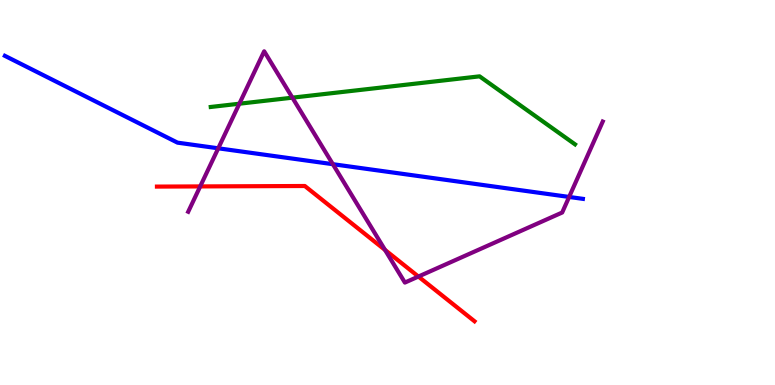[{'lines': ['blue', 'red'], 'intersections': []}, {'lines': ['green', 'red'], 'intersections': []}, {'lines': ['purple', 'red'], 'intersections': [{'x': 2.58, 'y': 5.16}, {'x': 4.97, 'y': 3.51}, {'x': 5.4, 'y': 2.82}]}, {'lines': ['blue', 'green'], 'intersections': []}, {'lines': ['blue', 'purple'], 'intersections': [{'x': 2.82, 'y': 6.15}, {'x': 4.29, 'y': 5.74}, {'x': 7.34, 'y': 4.88}]}, {'lines': ['green', 'purple'], 'intersections': [{'x': 3.09, 'y': 7.31}, {'x': 3.77, 'y': 7.46}]}]